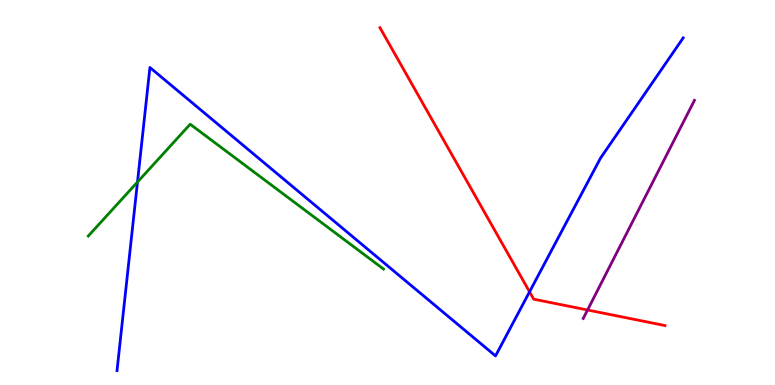[{'lines': ['blue', 'red'], 'intersections': [{'x': 6.83, 'y': 2.42}]}, {'lines': ['green', 'red'], 'intersections': []}, {'lines': ['purple', 'red'], 'intersections': [{'x': 7.58, 'y': 1.95}]}, {'lines': ['blue', 'green'], 'intersections': [{'x': 1.77, 'y': 5.27}]}, {'lines': ['blue', 'purple'], 'intersections': []}, {'lines': ['green', 'purple'], 'intersections': []}]